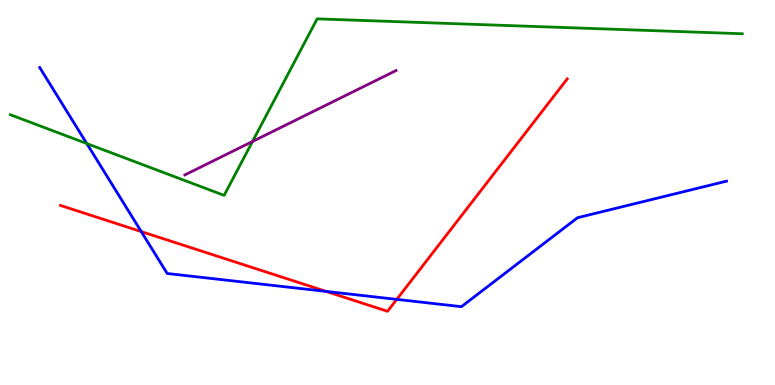[{'lines': ['blue', 'red'], 'intersections': [{'x': 1.82, 'y': 3.98}, {'x': 4.21, 'y': 2.43}, {'x': 5.12, 'y': 2.22}]}, {'lines': ['green', 'red'], 'intersections': []}, {'lines': ['purple', 'red'], 'intersections': []}, {'lines': ['blue', 'green'], 'intersections': [{'x': 1.12, 'y': 6.27}]}, {'lines': ['blue', 'purple'], 'intersections': []}, {'lines': ['green', 'purple'], 'intersections': [{'x': 3.26, 'y': 6.33}]}]